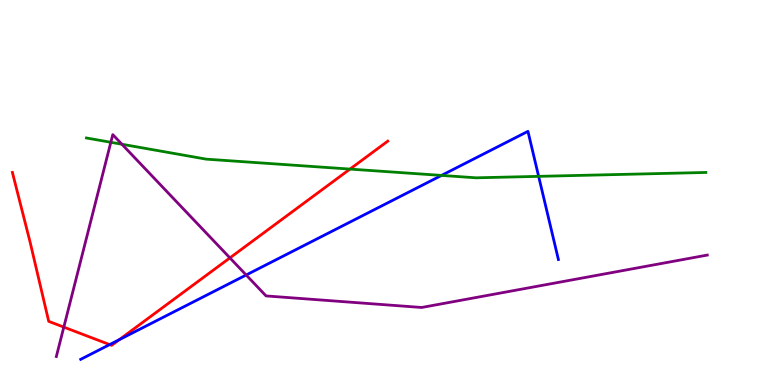[{'lines': ['blue', 'red'], 'intersections': [{'x': 1.41, 'y': 1.05}, {'x': 1.54, 'y': 1.18}]}, {'lines': ['green', 'red'], 'intersections': [{'x': 4.52, 'y': 5.61}]}, {'lines': ['purple', 'red'], 'intersections': [{'x': 0.823, 'y': 1.5}, {'x': 2.97, 'y': 3.3}]}, {'lines': ['blue', 'green'], 'intersections': [{'x': 5.7, 'y': 5.44}, {'x': 6.95, 'y': 5.42}]}, {'lines': ['blue', 'purple'], 'intersections': [{'x': 3.18, 'y': 2.86}]}, {'lines': ['green', 'purple'], 'intersections': [{'x': 1.43, 'y': 6.3}, {'x': 1.57, 'y': 6.25}]}]